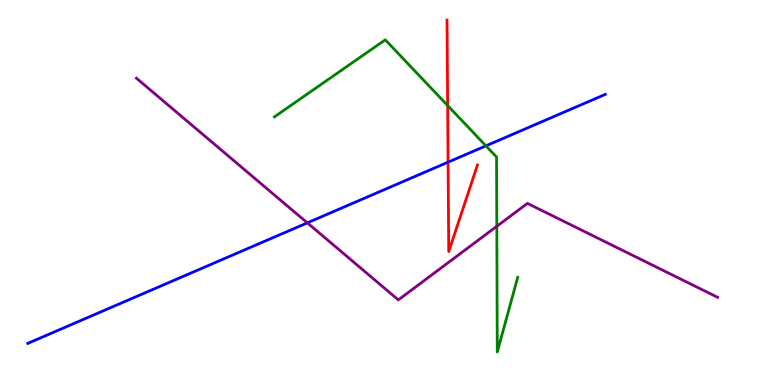[{'lines': ['blue', 'red'], 'intersections': [{'x': 5.78, 'y': 5.79}]}, {'lines': ['green', 'red'], 'intersections': [{'x': 5.78, 'y': 7.26}]}, {'lines': ['purple', 'red'], 'intersections': []}, {'lines': ['blue', 'green'], 'intersections': [{'x': 6.27, 'y': 6.21}]}, {'lines': ['blue', 'purple'], 'intersections': [{'x': 3.97, 'y': 4.21}]}, {'lines': ['green', 'purple'], 'intersections': [{'x': 6.41, 'y': 4.12}]}]